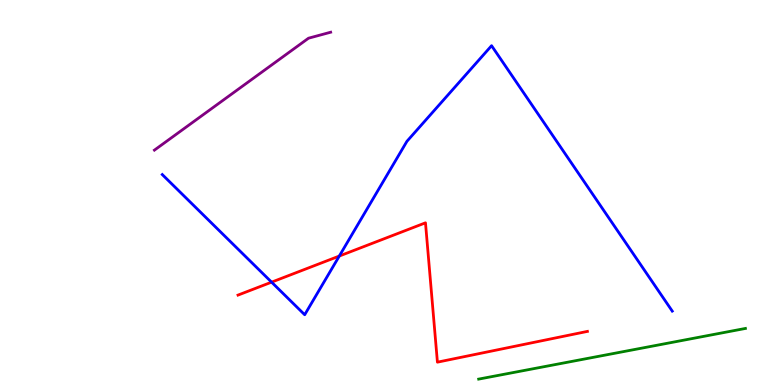[{'lines': ['blue', 'red'], 'intersections': [{'x': 3.5, 'y': 2.67}, {'x': 4.38, 'y': 3.35}]}, {'lines': ['green', 'red'], 'intersections': []}, {'lines': ['purple', 'red'], 'intersections': []}, {'lines': ['blue', 'green'], 'intersections': []}, {'lines': ['blue', 'purple'], 'intersections': []}, {'lines': ['green', 'purple'], 'intersections': []}]